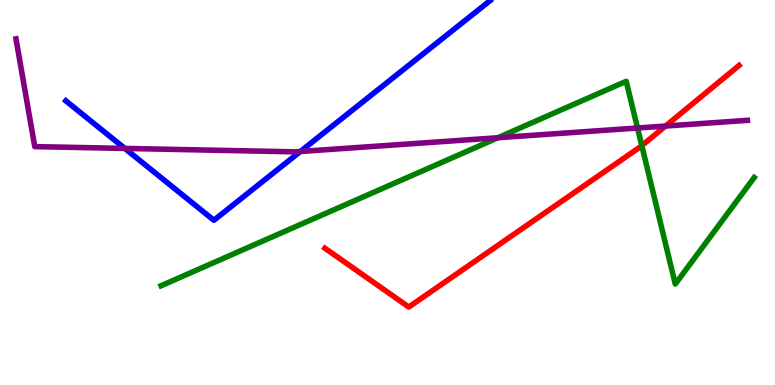[{'lines': ['blue', 'red'], 'intersections': []}, {'lines': ['green', 'red'], 'intersections': [{'x': 8.28, 'y': 6.22}]}, {'lines': ['purple', 'red'], 'intersections': [{'x': 8.59, 'y': 6.73}]}, {'lines': ['blue', 'green'], 'intersections': []}, {'lines': ['blue', 'purple'], 'intersections': [{'x': 1.61, 'y': 6.14}, {'x': 3.88, 'y': 6.07}]}, {'lines': ['green', 'purple'], 'intersections': [{'x': 6.42, 'y': 6.42}, {'x': 8.23, 'y': 6.68}]}]